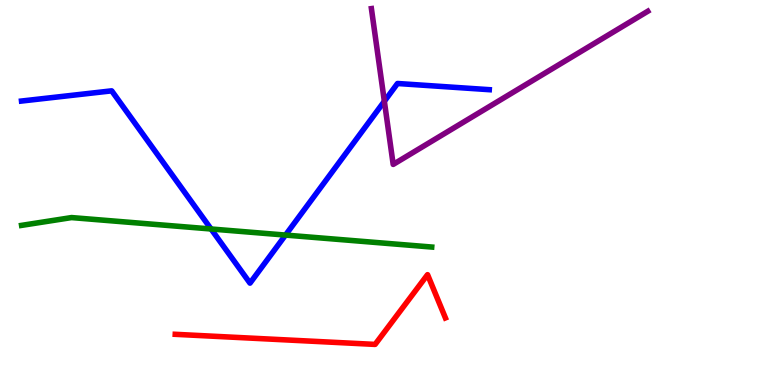[{'lines': ['blue', 'red'], 'intersections': []}, {'lines': ['green', 'red'], 'intersections': []}, {'lines': ['purple', 'red'], 'intersections': []}, {'lines': ['blue', 'green'], 'intersections': [{'x': 2.72, 'y': 4.05}, {'x': 3.68, 'y': 3.89}]}, {'lines': ['blue', 'purple'], 'intersections': [{'x': 4.96, 'y': 7.37}]}, {'lines': ['green', 'purple'], 'intersections': []}]